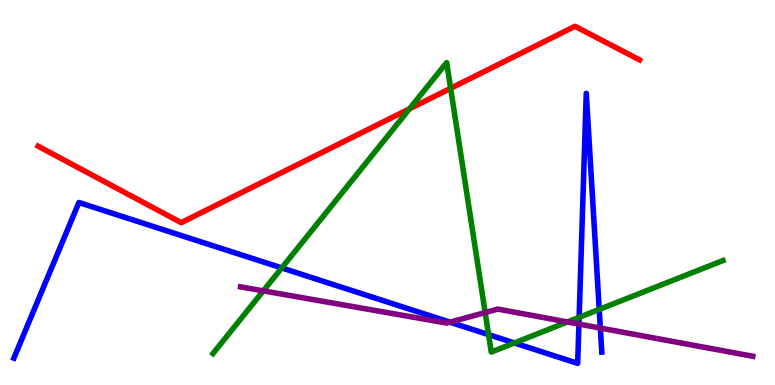[{'lines': ['blue', 'red'], 'intersections': []}, {'lines': ['green', 'red'], 'intersections': [{'x': 5.28, 'y': 7.17}, {'x': 5.81, 'y': 7.71}]}, {'lines': ['purple', 'red'], 'intersections': []}, {'lines': ['blue', 'green'], 'intersections': [{'x': 3.64, 'y': 3.04}, {'x': 6.3, 'y': 1.31}, {'x': 6.64, 'y': 1.09}, {'x': 7.47, 'y': 1.76}, {'x': 7.73, 'y': 1.96}]}, {'lines': ['blue', 'purple'], 'intersections': [{'x': 5.81, 'y': 1.63}, {'x': 7.47, 'y': 1.58}, {'x': 7.75, 'y': 1.48}]}, {'lines': ['green', 'purple'], 'intersections': [{'x': 3.4, 'y': 2.44}, {'x': 6.26, 'y': 1.88}, {'x': 7.32, 'y': 1.64}]}]